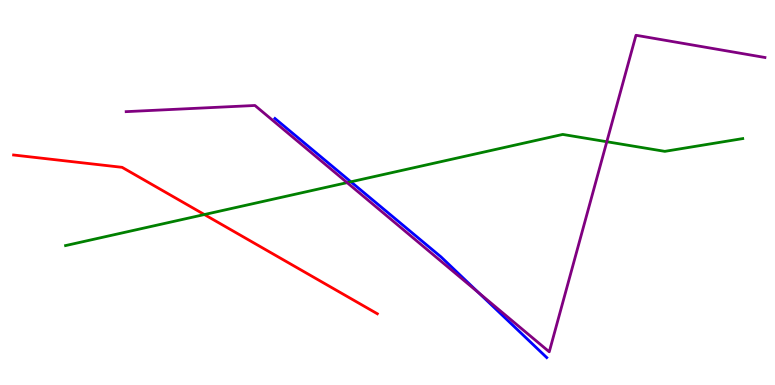[{'lines': ['blue', 'red'], 'intersections': []}, {'lines': ['green', 'red'], 'intersections': [{'x': 2.64, 'y': 4.43}]}, {'lines': ['purple', 'red'], 'intersections': []}, {'lines': ['blue', 'green'], 'intersections': [{'x': 4.53, 'y': 5.28}]}, {'lines': ['blue', 'purple'], 'intersections': [{'x': 6.17, 'y': 2.4}]}, {'lines': ['green', 'purple'], 'intersections': [{'x': 4.48, 'y': 5.26}, {'x': 7.83, 'y': 6.32}]}]